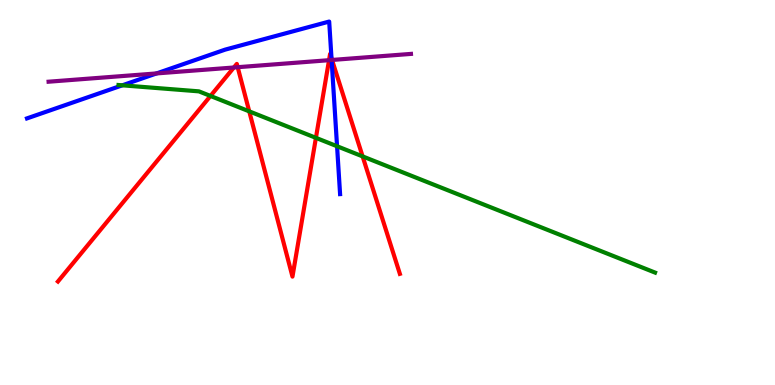[{'lines': ['blue', 'red'], 'intersections': [{'x': 4.28, 'y': 8.49}]}, {'lines': ['green', 'red'], 'intersections': [{'x': 2.72, 'y': 7.51}, {'x': 3.22, 'y': 7.11}, {'x': 4.08, 'y': 6.42}, {'x': 4.68, 'y': 5.94}]}, {'lines': ['purple', 'red'], 'intersections': [{'x': 3.02, 'y': 8.25}, {'x': 3.07, 'y': 8.25}, {'x': 4.25, 'y': 8.44}, {'x': 4.28, 'y': 8.44}]}, {'lines': ['blue', 'green'], 'intersections': [{'x': 1.58, 'y': 7.78}, {'x': 4.35, 'y': 6.2}]}, {'lines': ['blue', 'purple'], 'intersections': [{'x': 2.02, 'y': 8.09}, {'x': 4.28, 'y': 8.44}]}, {'lines': ['green', 'purple'], 'intersections': []}]